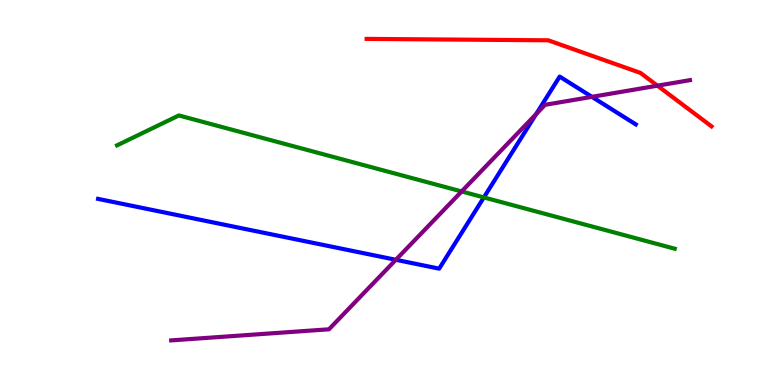[{'lines': ['blue', 'red'], 'intersections': []}, {'lines': ['green', 'red'], 'intersections': []}, {'lines': ['purple', 'red'], 'intersections': [{'x': 8.48, 'y': 7.77}]}, {'lines': ['blue', 'green'], 'intersections': [{'x': 6.24, 'y': 4.87}]}, {'lines': ['blue', 'purple'], 'intersections': [{'x': 5.11, 'y': 3.25}, {'x': 6.92, 'y': 7.04}, {'x': 7.64, 'y': 7.48}]}, {'lines': ['green', 'purple'], 'intersections': [{'x': 5.96, 'y': 5.03}]}]